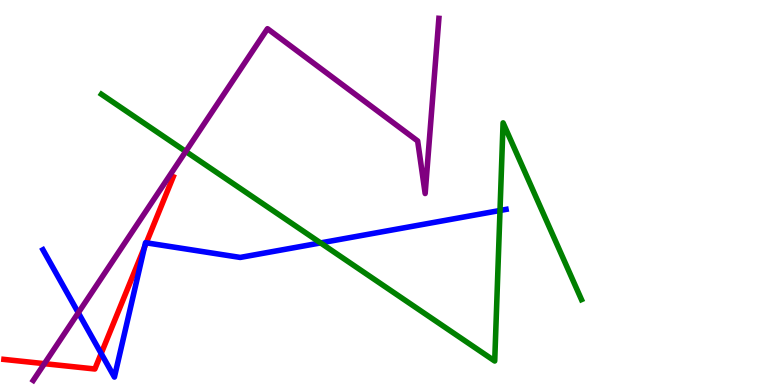[{'lines': ['blue', 'red'], 'intersections': [{'x': 1.31, 'y': 0.818}, {'x': 1.86, 'y': 3.57}, {'x': 1.89, 'y': 3.69}]}, {'lines': ['green', 'red'], 'intersections': []}, {'lines': ['purple', 'red'], 'intersections': [{'x': 0.573, 'y': 0.554}]}, {'lines': ['blue', 'green'], 'intersections': [{'x': 4.14, 'y': 3.69}, {'x': 6.45, 'y': 4.53}]}, {'lines': ['blue', 'purple'], 'intersections': [{'x': 1.01, 'y': 1.88}]}, {'lines': ['green', 'purple'], 'intersections': [{'x': 2.4, 'y': 6.07}]}]